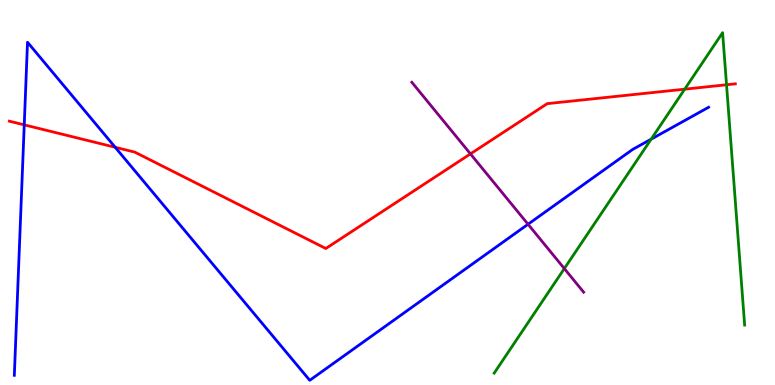[{'lines': ['blue', 'red'], 'intersections': [{'x': 0.313, 'y': 6.76}, {'x': 1.49, 'y': 6.17}]}, {'lines': ['green', 'red'], 'intersections': [{'x': 8.83, 'y': 7.68}, {'x': 9.37, 'y': 7.8}]}, {'lines': ['purple', 'red'], 'intersections': [{'x': 6.07, 'y': 6.0}]}, {'lines': ['blue', 'green'], 'intersections': [{'x': 8.4, 'y': 6.39}]}, {'lines': ['blue', 'purple'], 'intersections': [{'x': 6.81, 'y': 4.18}]}, {'lines': ['green', 'purple'], 'intersections': [{'x': 7.28, 'y': 3.02}]}]